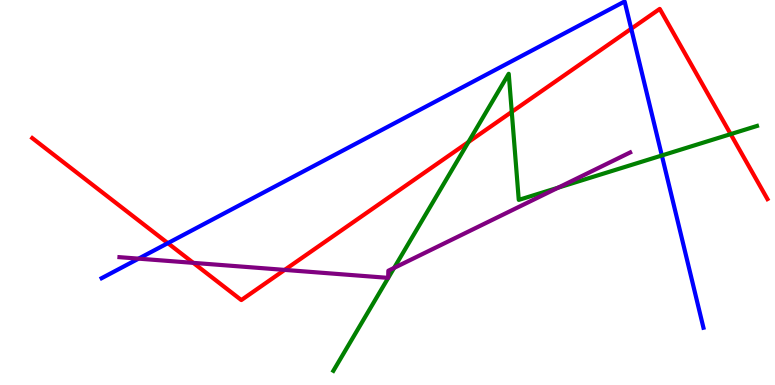[{'lines': ['blue', 'red'], 'intersections': [{'x': 2.17, 'y': 3.68}, {'x': 8.14, 'y': 9.25}]}, {'lines': ['green', 'red'], 'intersections': [{'x': 6.04, 'y': 6.31}, {'x': 6.6, 'y': 7.09}, {'x': 9.43, 'y': 6.52}]}, {'lines': ['purple', 'red'], 'intersections': [{'x': 2.49, 'y': 3.17}, {'x': 3.67, 'y': 2.99}]}, {'lines': ['blue', 'green'], 'intersections': [{'x': 8.54, 'y': 5.96}]}, {'lines': ['blue', 'purple'], 'intersections': [{'x': 1.79, 'y': 3.28}]}, {'lines': ['green', 'purple'], 'intersections': [{'x': 5.09, 'y': 3.04}, {'x': 7.2, 'y': 5.13}]}]